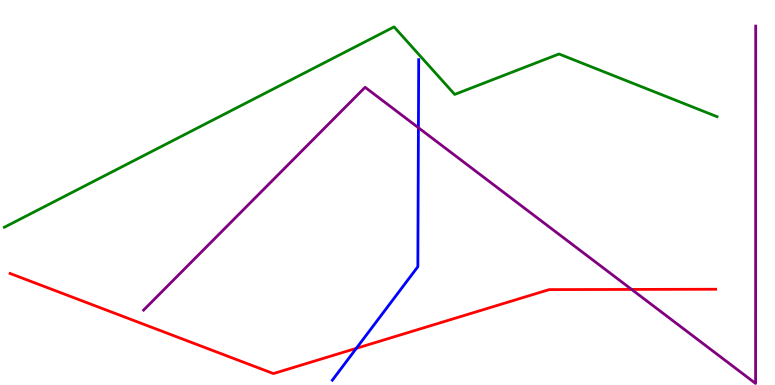[{'lines': ['blue', 'red'], 'intersections': [{'x': 4.6, 'y': 0.953}]}, {'lines': ['green', 'red'], 'intersections': []}, {'lines': ['purple', 'red'], 'intersections': [{'x': 8.15, 'y': 2.48}]}, {'lines': ['blue', 'green'], 'intersections': []}, {'lines': ['blue', 'purple'], 'intersections': [{'x': 5.4, 'y': 6.68}]}, {'lines': ['green', 'purple'], 'intersections': []}]